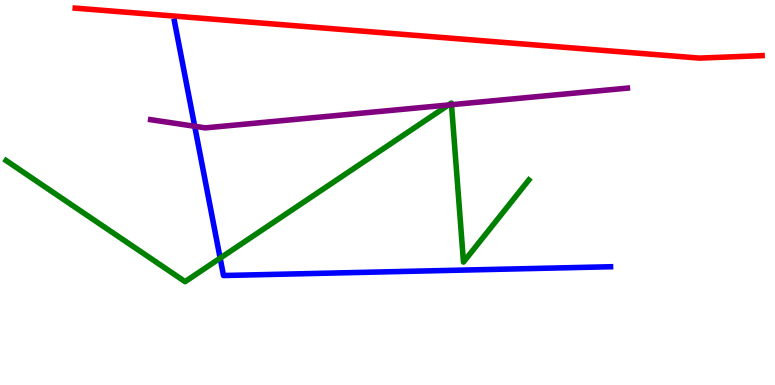[{'lines': ['blue', 'red'], 'intersections': []}, {'lines': ['green', 'red'], 'intersections': []}, {'lines': ['purple', 'red'], 'intersections': []}, {'lines': ['blue', 'green'], 'intersections': [{'x': 2.84, 'y': 3.3}]}, {'lines': ['blue', 'purple'], 'intersections': [{'x': 2.51, 'y': 6.72}]}, {'lines': ['green', 'purple'], 'intersections': [{'x': 5.79, 'y': 7.27}, {'x': 5.83, 'y': 7.28}]}]